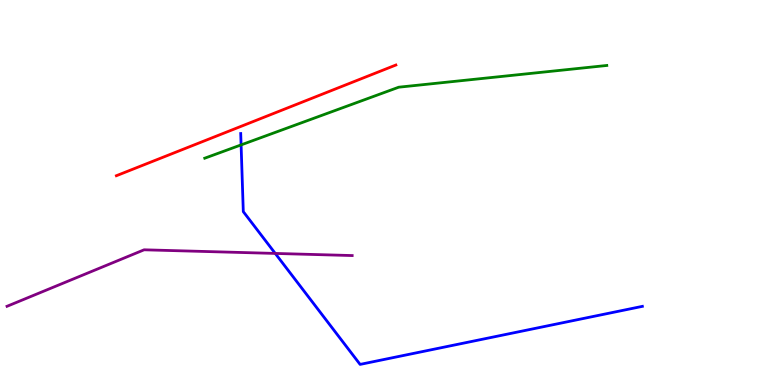[{'lines': ['blue', 'red'], 'intersections': []}, {'lines': ['green', 'red'], 'intersections': []}, {'lines': ['purple', 'red'], 'intersections': []}, {'lines': ['blue', 'green'], 'intersections': [{'x': 3.11, 'y': 6.24}]}, {'lines': ['blue', 'purple'], 'intersections': [{'x': 3.55, 'y': 3.42}]}, {'lines': ['green', 'purple'], 'intersections': []}]